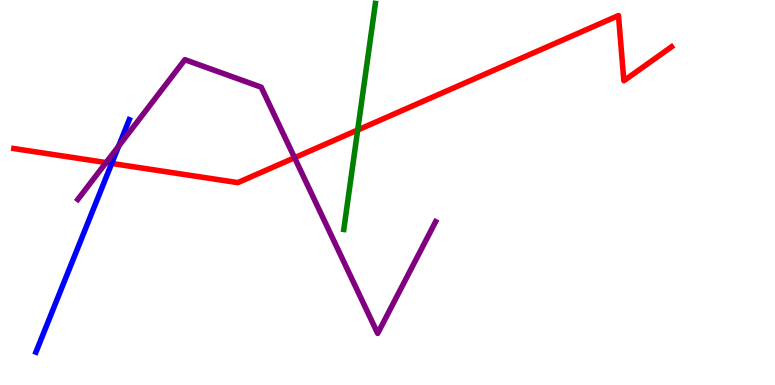[{'lines': ['blue', 'red'], 'intersections': [{'x': 1.44, 'y': 5.75}]}, {'lines': ['green', 'red'], 'intersections': [{'x': 4.62, 'y': 6.62}]}, {'lines': ['purple', 'red'], 'intersections': [{'x': 1.37, 'y': 5.78}, {'x': 3.8, 'y': 5.9}]}, {'lines': ['blue', 'green'], 'intersections': []}, {'lines': ['blue', 'purple'], 'intersections': [{'x': 1.53, 'y': 6.2}]}, {'lines': ['green', 'purple'], 'intersections': []}]